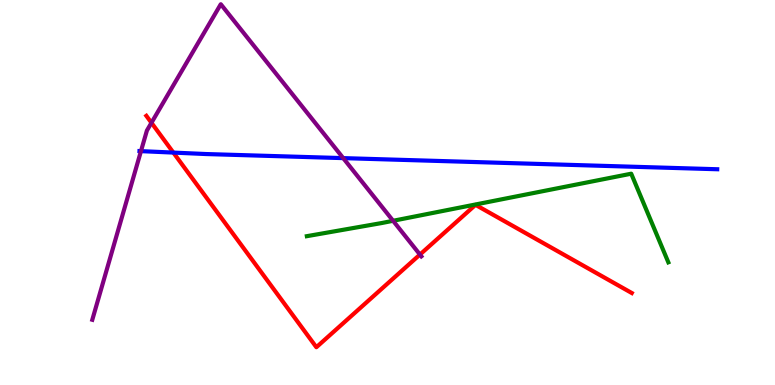[{'lines': ['blue', 'red'], 'intersections': [{'x': 2.24, 'y': 6.04}]}, {'lines': ['green', 'red'], 'intersections': []}, {'lines': ['purple', 'red'], 'intersections': [{'x': 1.95, 'y': 6.81}, {'x': 5.42, 'y': 3.39}]}, {'lines': ['blue', 'green'], 'intersections': []}, {'lines': ['blue', 'purple'], 'intersections': [{'x': 1.82, 'y': 6.07}, {'x': 4.43, 'y': 5.89}]}, {'lines': ['green', 'purple'], 'intersections': [{'x': 5.07, 'y': 4.27}]}]